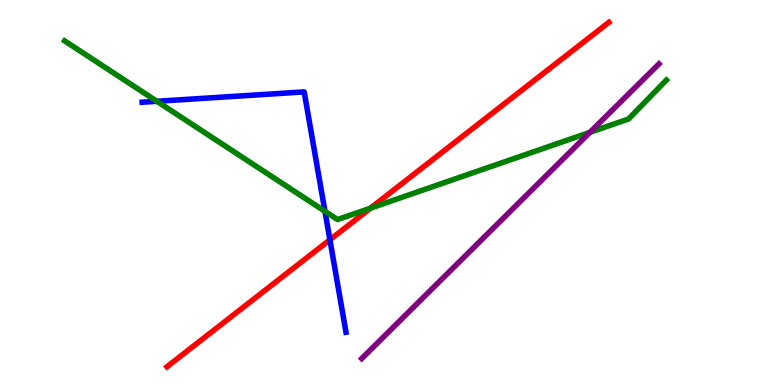[{'lines': ['blue', 'red'], 'intersections': [{'x': 4.26, 'y': 3.77}]}, {'lines': ['green', 'red'], 'intersections': [{'x': 4.78, 'y': 4.59}]}, {'lines': ['purple', 'red'], 'intersections': []}, {'lines': ['blue', 'green'], 'intersections': [{'x': 2.02, 'y': 7.37}, {'x': 4.19, 'y': 4.51}]}, {'lines': ['blue', 'purple'], 'intersections': []}, {'lines': ['green', 'purple'], 'intersections': [{'x': 7.61, 'y': 6.56}]}]